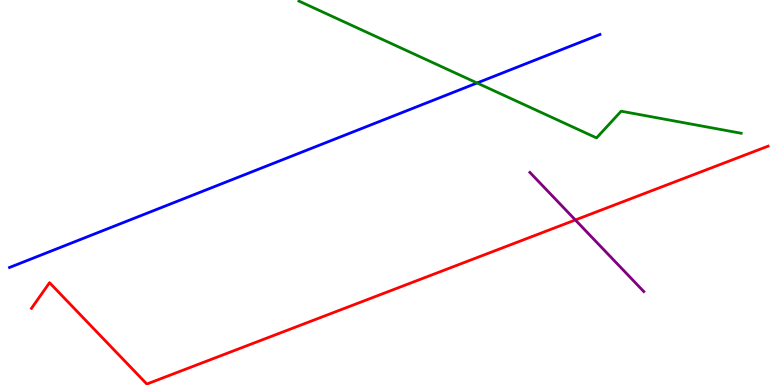[{'lines': ['blue', 'red'], 'intersections': []}, {'lines': ['green', 'red'], 'intersections': []}, {'lines': ['purple', 'red'], 'intersections': [{'x': 7.42, 'y': 4.29}]}, {'lines': ['blue', 'green'], 'intersections': [{'x': 6.16, 'y': 7.84}]}, {'lines': ['blue', 'purple'], 'intersections': []}, {'lines': ['green', 'purple'], 'intersections': []}]